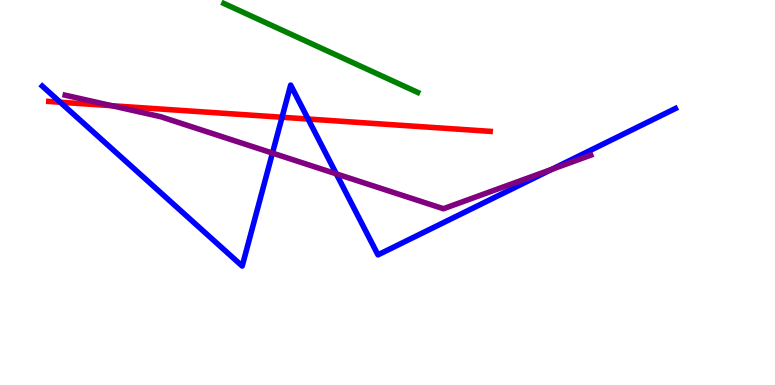[{'lines': ['blue', 'red'], 'intersections': [{'x': 0.777, 'y': 7.34}, {'x': 3.64, 'y': 6.95}, {'x': 3.98, 'y': 6.91}]}, {'lines': ['green', 'red'], 'intersections': []}, {'lines': ['purple', 'red'], 'intersections': [{'x': 1.44, 'y': 7.25}]}, {'lines': ['blue', 'green'], 'intersections': []}, {'lines': ['blue', 'purple'], 'intersections': [{'x': 3.52, 'y': 6.02}, {'x': 4.34, 'y': 5.48}, {'x': 7.12, 'y': 5.6}]}, {'lines': ['green', 'purple'], 'intersections': []}]